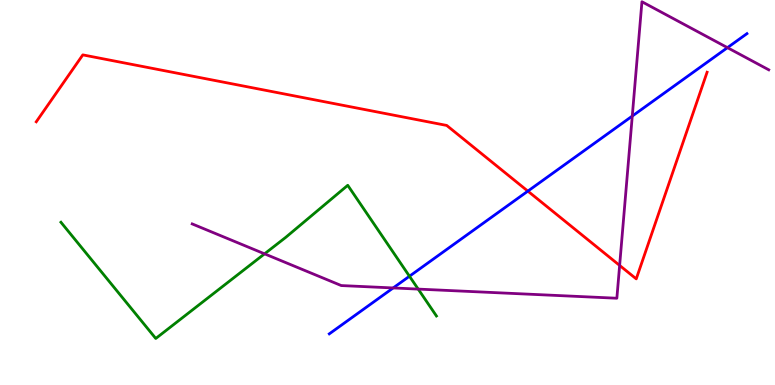[{'lines': ['blue', 'red'], 'intersections': [{'x': 6.81, 'y': 5.04}]}, {'lines': ['green', 'red'], 'intersections': []}, {'lines': ['purple', 'red'], 'intersections': [{'x': 8.0, 'y': 3.11}]}, {'lines': ['blue', 'green'], 'intersections': [{'x': 5.28, 'y': 2.83}]}, {'lines': ['blue', 'purple'], 'intersections': [{'x': 5.07, 'y': 2.52}, {'x': 8.16, 'y': 6.99}, {'x': 9.39, 'y': 8.76}]}, {'lines': ['green', 'purple'], 'intersections': [{'x': 3.41, 'y': 3.41}, {'x': 5.4, 'y': 2.49}]}]